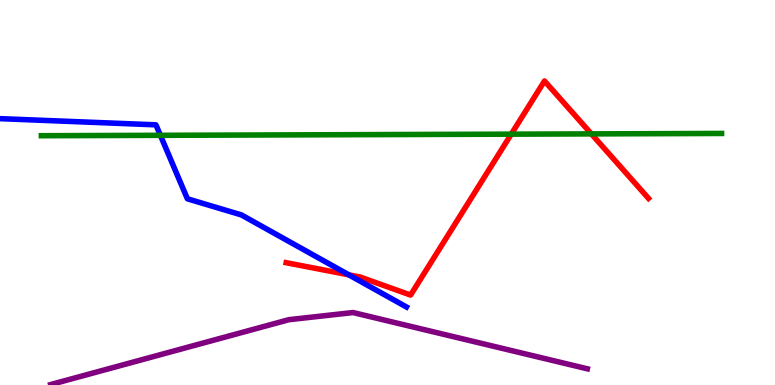[{'lines': ['blue', 'red'], 'intersections': [{'x': 4.5, 'y': 2.86}]}, {'lines': ['green', 'red'], 'intersections': [{'x': 6.6, 'y': 6.52}, {'x': 7.63, 'y': 6.52}]}, {'lines': ['purple', 'red'], 'intersections': []}, {'lines': ['blue', 'green'], 'intersections': [{'x': 2.07, 'y': 6.49}]}, {'lines': ['blue', 'purple'], 'intersections': []}, {'lines': ['green', 'purple'], 'intersections': []}]